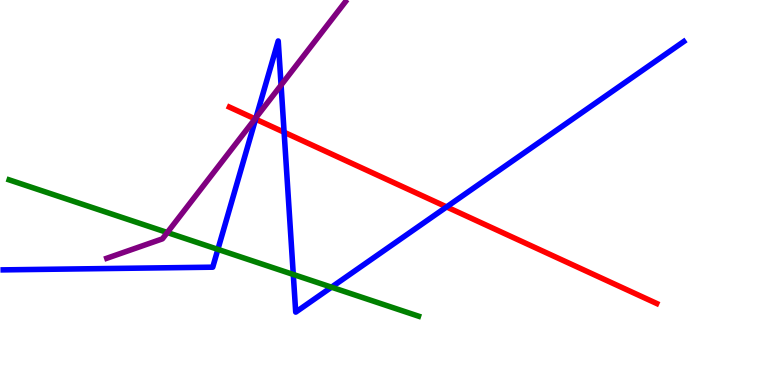[{'lines': ['blue', 'red'], 'intersections': [{'x': 3.3, 'y': 6.91}, {'x': 3.67, 'y': 6.57}, {'x': 5.76, 'y': 4.63}]}, {'lines': ['green', 'red'], 'intersections': []}, {'lines': ['purple', 'red'], 'intersections': [{'x': 3.29, 'y': 6.91}]}, {'lines': ['blue', 'green'], 'intersections': [{'x': 2.81, 'y': 3.52}, {'x': 3.78, 'y': 2.87}, {'x': 4.28, 'y': 2.54}]}, {'lines': ['blue', 'purple'], 'intersections': [{'x': 3.3, 'y': 6.95}, {'x': 3.63, 'y': 7.79}]}, {'lines': ['green', 'purple'], 'intersections': [{'x': 2.16, 'y': 3.96}]}]